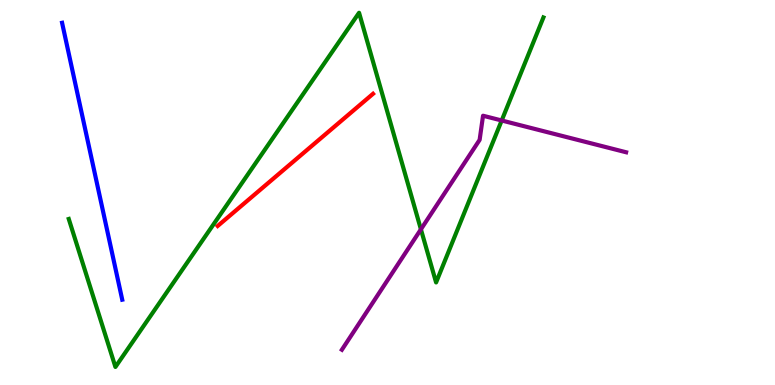[{'lines': ['blue', 'red'], 'intersections': []}, {'lines': ['green', 'red'], 'intersections': []}, {'lines': ['purple', 'red'], 'intersections': []}, {'lines': ['blue', 'green'], 'intersections': []}, {'lines': ['blue', 'purple'], 'intersections': []}, {'lines': ['green', 'purple'], 'intersections': [{'x': 5.43, 'y': 4.04}, {'x': 6.47, 'y': 6.87}]}]